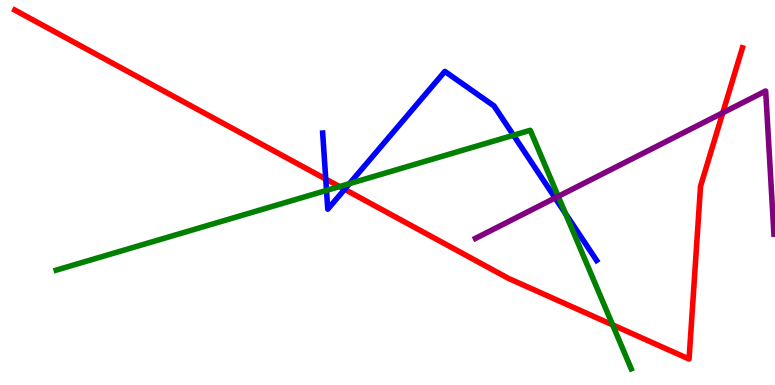[{'lines': ['blue', 'red'], 'intersections': [{'x': 4.2, 'y': 5.35}, {'x': 4.45, 'y': 5.08}]}, {'lines': ['green', 'red'], 'intersections': [{'x': 4.38, 'y': 5.15}, {'x': 7.9, 'y': 1.56}]}, {'lines': ['purple', 'red'], 'intersections': [{'x': 9.33, 'y': 7.07}]}, {'lines': ['blue', 'green'], 'intersections': [{'x': 4.21, 'y': 5.05}, {'x': 4.51, 'y': 5.23}, {'x': 6.63, 'y': 6.49}, {'x': 7.3, 'y': 4.45}]}, {'lines': ['blue', 'purple'], 'intersections': [{'x': 7.16, 'y': 4.86}]}, {'lines': ['green', 'purple'], 'intersections': [{'x': 7.2, 'y': 4.9}]}]